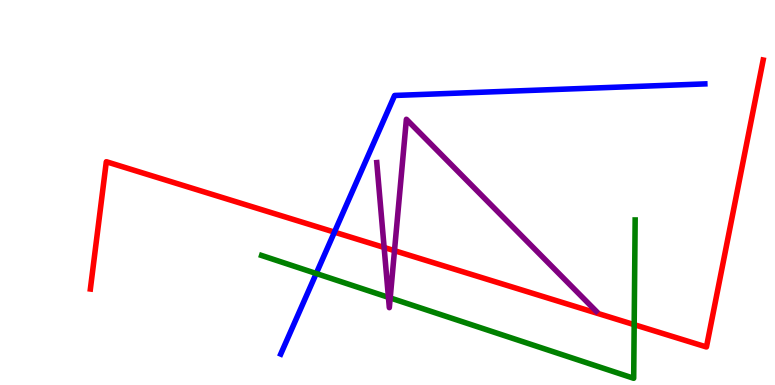[{'lines': ['blue', 'red'], 'intersections': [{'x': 4.32, 'y': 3.97}]}, {'lines': ['green', 'red'], 'intersections': [{'x': 8.18, 'y': 1.57}]}, {'lines': ['purple', 'red'], 'intersections': [{'x': 4.96, 'y': 3.57}, {'x': 5.09, 'y': 3.49}]}, {'lines': ['blue', 'green'], 'intersections': [{'x': 4.08, 'y': 2.9}]}, {'lines': ['blue', 'purple'], 'intersections': []}, {'lines': ['green', 'purple'], 'intersections': [{'x': 5.01, 'y': 2.28}, {'x': 5.03, 'y': 2.26}]}]